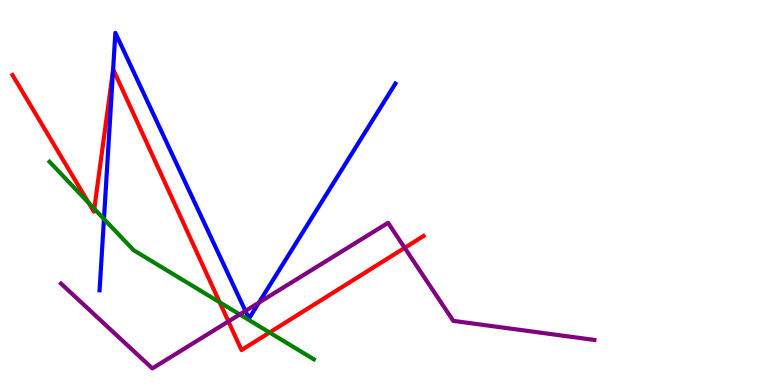[{'lines': ['blue', 'red'], 'intersections': [{'x': 1.46, 'y': 8.19}]}, {'lines': ['green', 'red'], 'intersections': [{'x': 1.15, 'y': 4.73}, {'x': 1.22, 'y': 4.58}, {'x': 2.83, 'y': 2.15}, {'x': 3.48, 'y': 1.36}]}, {'lines': ['purple', 'red'], 'intersections': [{'x': 2.95, 'y': 1.65}, {'x': 5.22, 'y': 3.56}]}, {'lines': ['blue', 'green'], 'intersections': [{'x': 1.34, 'y': 4.31}]}, {'lines': ['blue', 'purple'], 'intersections': [{'x': 3.17, 'y': 1.92}, {'x': 3.34, 'y': 2.14}]}, {'lines': ['green', 'purple'], 'intersections': [{'x': 3.09, 'y': 1.83}]}]